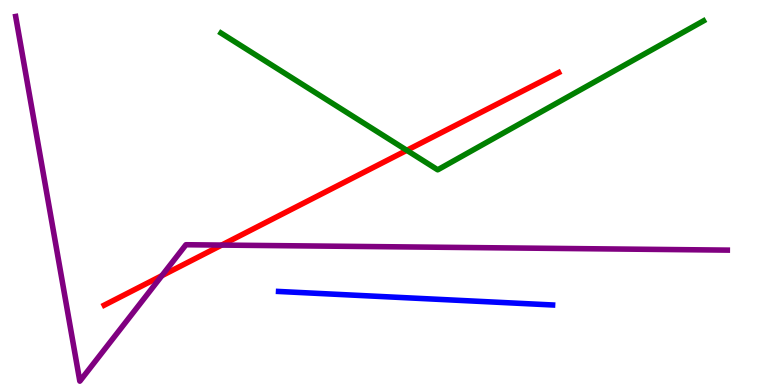[{'lines': ['blue', 'red'], 'intersections': []}, {'lines': ['green', 'red'], 'intersections': [{'x': 5.25, 'y': 6.1}]}, {'lines': ['purple', 'red'], 'intersections': [{'x': 2.09, 'y': 2.84}, {'x': 2.86, 'y': 3.63}]}, {'lines': ['blue', 'green'], 'intersections': []}, {'lines': ['blue', 'purple'], 'intersections': []}, {'lines': ['green', 'purple'], 'intersections': []}]